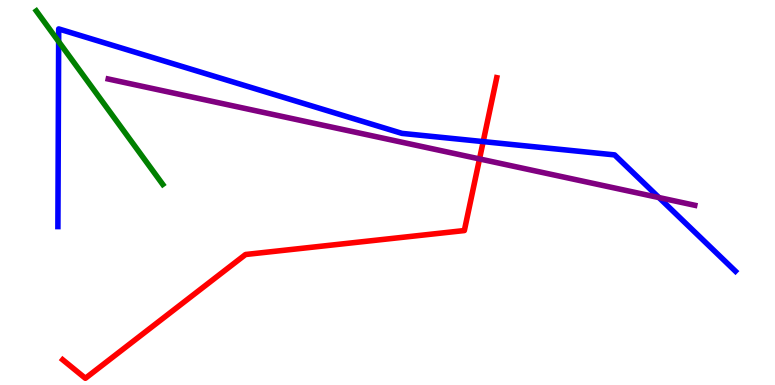[{'lines': ['blue', 'red'], 'intersections': [{'x': 6.23, 'y': 6.32}]}, {'lines': ['green', 'red'], 'intersections': []}, {'lines': ['purple', 'red'], 'intersections': [{'x': 6.19, 'y': 5.87}]}, {'lines': ['blue', 'green'], 'intersections': [{'x': 0.757, 'y': 8.92}]}, {'lines': ['blue', 'purple'], 'intersections': [{'x': 8.5, 'y': 4.87}]}, {'lines': ['green', 'purple'], 'intersections': []}]